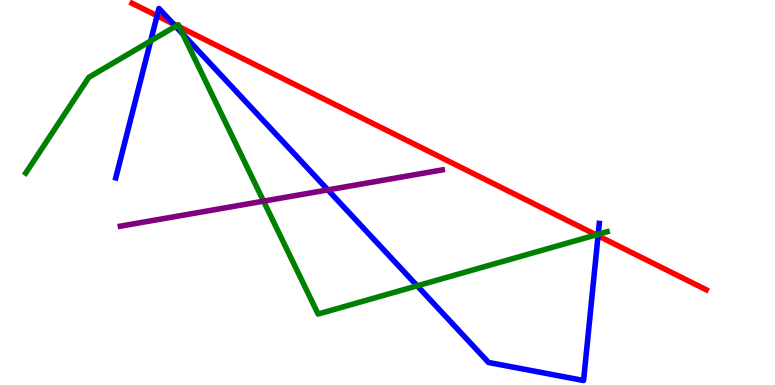[{'lines': ['blue', 'red'], 'intersections': [{'x': 2.03, 'y': 9.59}, {'x': 2.24, 'y': 9.38}, {'x': 7.72, 'y': 3.88}]}, {'lines': ['green', 'red'], 'intersections': [{'x': 2.28, 'y': 9.34}, {'x': 2.31, 'y': 9.3}, {'x': 7.69, 'y': 3.9}]}, {'lines': ['purple', 'red'], 'intersections': []}, {'lines': ['blue', 'green'], 'intersections': [{'x': 1.94, 'y': 8.94}, {'x': 2.27, 'y': 9.32}, {'x': 2.36, 'y': 9.11}, {'x': 5.38, 'y': 2.58}, {'x': 7.72, 'y': 3.91}]}, {'lines': ['blue', 'purple'], 'intersections': [{'x': 4.23, 'y': 5.07}]}, {'lines': ['green', 'purple'], 'intersections': [{'x': 3.4, 'y': 4.78}]}]